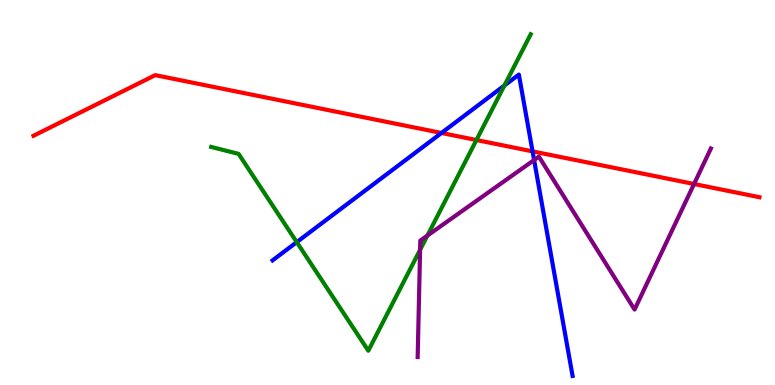[{'lines': ['blue', 'red'], 'intersections': [{'x': 5.7, 'y': 6.55}, {'x': 6.87, 'y': 6.07}]}, {'lines': ['green', 'red'], 'intersections': [{'x': 6.15, 'y': 6.36}]}, {'lines': ['purple', 'red'], 'intersections': [{'x': 8.96, 'y': 5.22}]}, {'lines': ['blue', 'green'], 'intersections': [{'x': 3.83, 'y': 3.71}, {'x': 6.51, 'y': 7.78}]}, {'lines': ['blue', 'purple'], 'intersections': [{'x': 6.89, 'y': 5.84}]}, {'lines': ['green', 'purple'], 'intersections': [{'x': 5.42, 'y': 3.51}, {'x': 5.51, 'y': 3.88}]}]